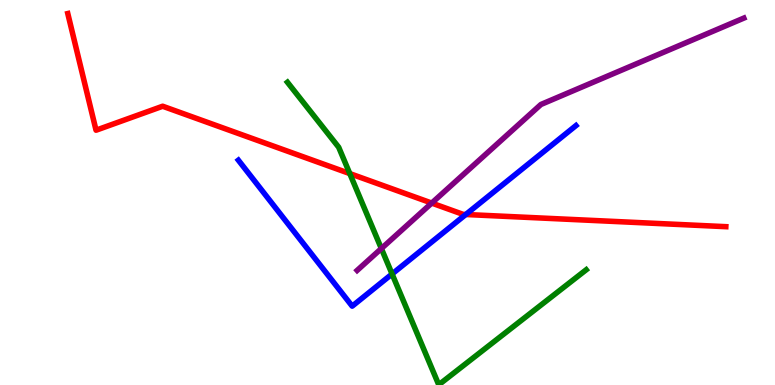[{'lines': ['blue', 'red'], 'intersections': [{'x': 6.01, 'y': 4.43}]}, {'lines': ['green', 'red'], 'intersections': [{'x': 4.51, 'y': 5.49}]}, {'lines': ['purple', 'red'], 'intersections': [{'x': 5.57, 'y': 4.73}]}, {'lines': ['blue', 'green'], 'intersections': [{'x': 5.06, 'y': 2.88}]}, {'lines': ['blue', 'purple'], 'intersections': []}, {'lines': ['green', 'purple'], 'intersections': [{'x': 4.92, 'y': 3.54}]}]